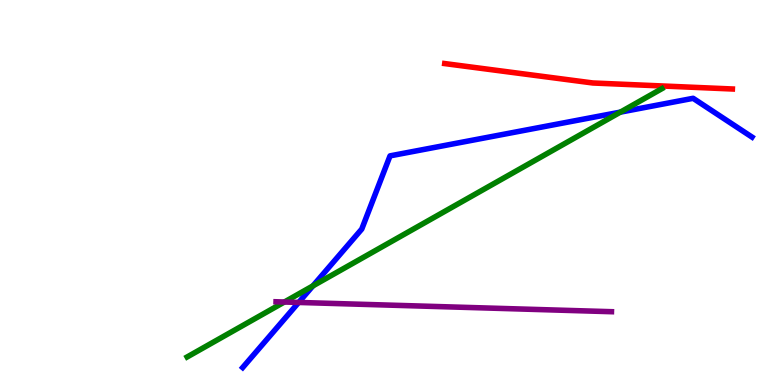[{'lines': ['blue', 'red'], 'intersections': []}, {'lines': ['green', 'red'], 'intersections': []}, {'lines': ['purple', 'red'], 'intersections': []}, {'lines': ['blue', 'green'], 'intersections': [{'x': 4.04, 'y': 2.57}, {'x': 8.0, 'y': 7.09}]}, {'lines': ['blue', 'purple'], 'intersections': [{'x': 3.85, 'y': 2.14}]}, {'lines': ['green', 'purple'], 'intersections': [{'x': 3.67, 'y': 2.16}]}]